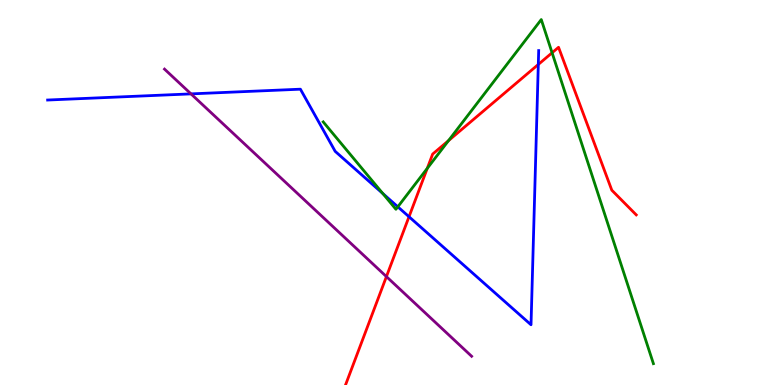[{'lines': ['blue', 'red'], 'intersections': [{'x': 5.28, 'y': 4.37}, {'x': 6.95, 'y': 8.33}]}, {'lines': ['green', 'red'], 'intersections': [{'x': 5.51, 'y': 5.63}, {'x': 5.79, 'y': 6.35}, {'x': 7.12, 'y': 8.63}]}, {'lines': ['purple', 'red'], 'intersections': [{'x': 4.99, 'y': 2.82}]}, {'lines': ['blue', 'green'], 'intersections': [{'x': 4.94, 'y': 4.97}, {'x': 5.13, 'y': 4.63}]}, {'lines': ['blue', 'purple'], 'intersections': [{'x': 2.46, 'y': 7.56}]}, {'lines': ['green', 'purple'], 'intersections': []}]